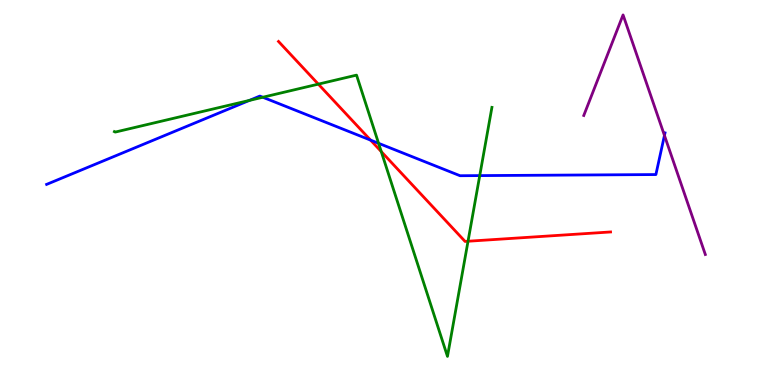[{'lines': ['blue', 'red'], 'intersections': [{'x': 4.78, 'y': 6.36}]}, {'lines': ['green', 'red'], 'intersections': [{'x': 4.11, 'y': 7.81}, {'x': 4.92, 'y': 6.06}, {'x': 6.04, 'y': 3.73}]}, {'lines': ['purple', 'red'], 'intersections': []}, {'lines': ['blue', 'green'], 'intersections': [{'x': 3.22, 'y': 7.39}, {'x': 3.39, 'y': 7.47}, {'x': 4.88, 'y': 6.28}, {'x': 6.19, 'y': 5.44}]}, {'lines': ['blue', 'purple'], 'intersections': [{'x': 8.57, 'y': 6.48}]}, {'lines': ['green', 'purple'], 'intersections': []}]